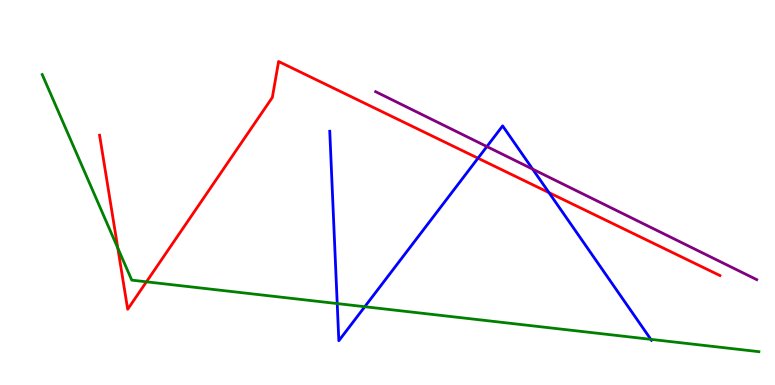[{'lines': ['blue', 'red'], 'intersections': [{'x': 6.17, 'y': 5.89}, {'x': 7.08, 'y': 5.0}]}, {'lines': ['green', 'red'], 'intersections': [{'x': 1.52, 'y': 3.56}, {'x': 1.89, 'y': 2.68}]}, {'lines': ['purple', 'red'], 'intersections': []}, {'lines': ['blue', 'green'], 'intersections': [{'x': 4.35, 'y': 2.11}, {'x': 4.71, 'y': 2.03}, {'x': 8.4, 'y': 1.19}]}, {'lines': ['blue', 'purple'], 'intersections': [{'x': 6.28, 'y': 6.19}, {'x': 6.87, 'y': 5.61}]}, {'lines': ['green', 'purple'], 'intersections': []}]